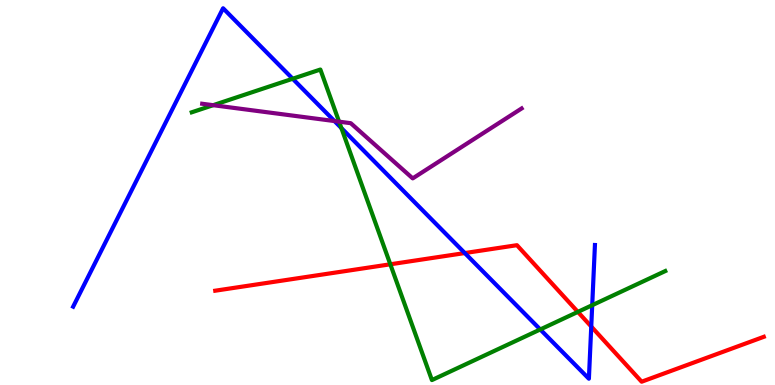[{'lines': ['blue', 'red'], 'intersections': [{'x': 6.0, 'y': 3.43}, {'x': 7.63, 'y': 1.52}]}, {'lines': ['green', 'red'], 'intersections': [{'x': 5.04, 'y': 3.14}, {'x': 7.46, 'y': 1.9}]}, {'lines': ['purple', 'red'], 'intersections': []}, {'lines': ['blue', 'green'], 'intersections': [{'x': 3.78, 'y': 7.95}, {'x': 4.4, 'y': 6.67}, {'x': 6.97, 'y': 1.44}, {'x': 7.64, 'y': 2.07}]}, {'lines': ['blue', 'purple'], 'intersections': [{'x': 4.32, 'y': 6.86}]}, {'lines': ['green', 'purple'], 'intersections': [{'x': 2.75, 'y': 7.27}, {'x': 4.38, 'y': 6.84}]}]